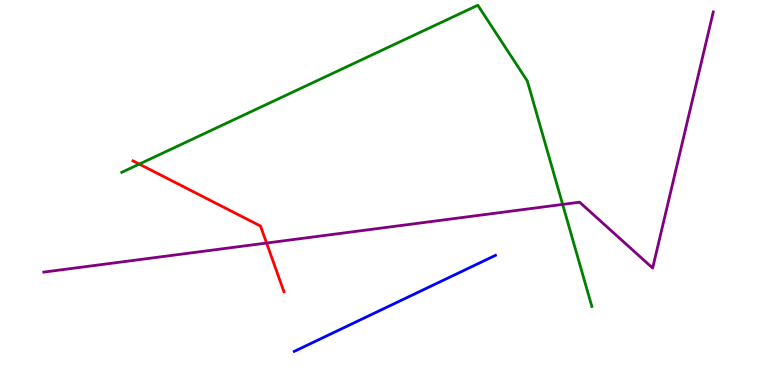[{'lines': ['blue', 'red'], 'intersections': []}, {'lines': ['green', 'red'], 'intersections': [{'x': 1.8, 'y': 5.74}]}, {'lines': ['purple', 'red'], 'intersections': [{'x': 3.44, 'y': 3.69}]}, {'lines': ['blue', 'green'], 'intersections': []}, {'lines': ['blue', 'purple'], 'intersections': []}, {'lines': ['green', 'purple'], 'intersections': [{'x': 7.26, 'y': 4.69}]}]